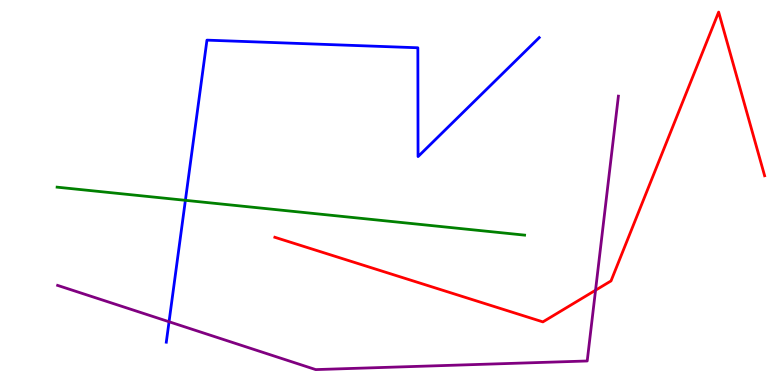[{'lines': ['blue', 'red'], 'intersections': []}, {'lines': ['green', 'red'], 'intersections': []}, {'lines': ['purple', 'red'], 'intersections': [{'x': 7.68, 'y': 2.46}]}, {'lines': ['blue', 'green'], 'intersections': [{'x': 2.39, 'y': 4.8}]}, {'lines': ['blue', 'purple'], 'intersections': [{'x': 2.18, 'y': 1.64}]}, {'lines': ['green', 'purple'], 'intersections': []}]